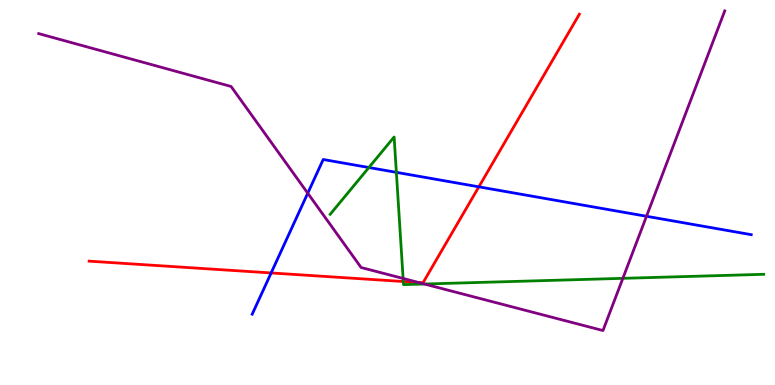[{'lines': ['blue', 'red'], 'intersections': [{'x': 3.5, 'y': 2.91}, {'x': 6.18, 'y': 5.15}]}, {'lines': ['green', 'red'], 'intersections': [{'x': 5.2, 'y': 2.69}]}, {'lines': ['purple', 'red'], 'intersections': [{'x': 5.4, 'y': 2.66}]}, {'lines': ['blue', 'green'], 'intersections': [{'x': 4.76, 'y': 5.65}, {'x': 5.11, 'y': 5.52}]}, {'lines': ['blue', 'purple'], 'intersections': [{'x': 3.97, 'y': 4.98}, {'x': 8.34, 'y': 4.38}]}, {'lines': ['green', 'purple'], 'intersections': [{'x': 5.2, 'y': 2.77}, {'x': 5.48, 'y': 2.62}, {'x': 8.04, 'y': 2.77}]}]